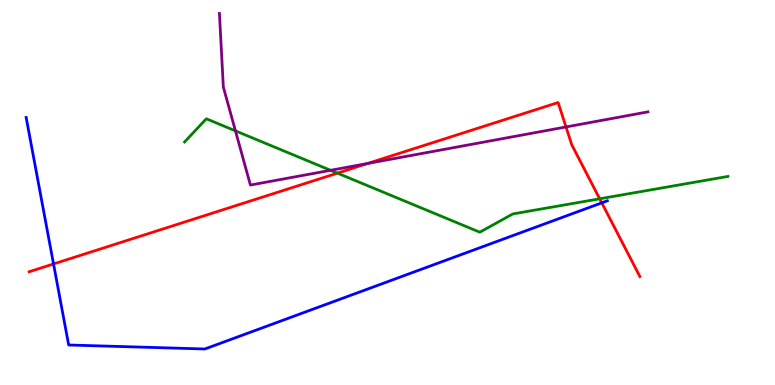[{'lines': ['blue', 'red'], 'intersections': [{'x': 0.691, 'y': 3.14}, {'x': 7.76, 'y': 4.73}]}, {'lines': ['green', 'red'], 'intersections': [{'x': 4.35, 'y': 5.5}, {'x': 7.74, 'y': 4.84}]}, {'lines': ['purple', 'red'], 'intersections': [{'x': 4.74, 'y': 5.75}, {'x': 7.3, 'y': 6.7}]}, {'lines': ['blue', 'green'], 'intersections': []}, {'lines': ['blue', 'purple'], 'intersections': []}, {'lines': ['green', 'purple'], 'intersections': [{'x': 3.04, 'y': 6.6}, {'x': 4.27, 'y': 5.58}]}]